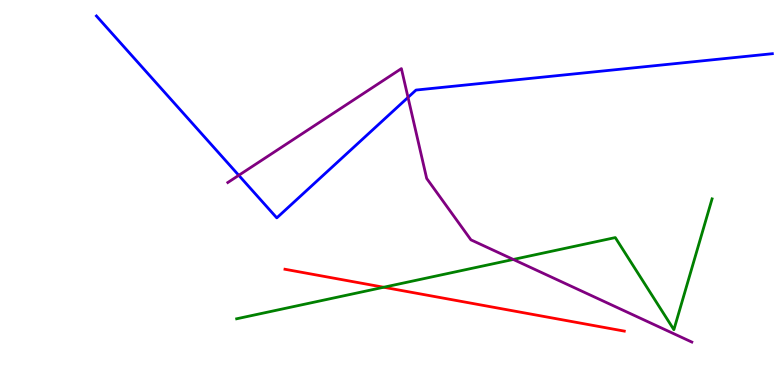[{'lines': ['blue', 'red'], 'intersections': []}, {'lines': ['green', 'red'], 'intersections': [{'x': 4.95, 'y': 2.54}]}, {'lines': ['purple', 'red'], 'intersections': []}, {'lines': ['blue', 'green'], 'intersections': []}, {'lines': ['blue', 'purple'], 'intersections': [{'x': 3.08, 'y': 5.45}, {'x': 5.26, 'y': 7.47}]}, {'lines': ['green', 'purple'], 'intersections': [{'x': 6.62, 'y': 3.26}]}]